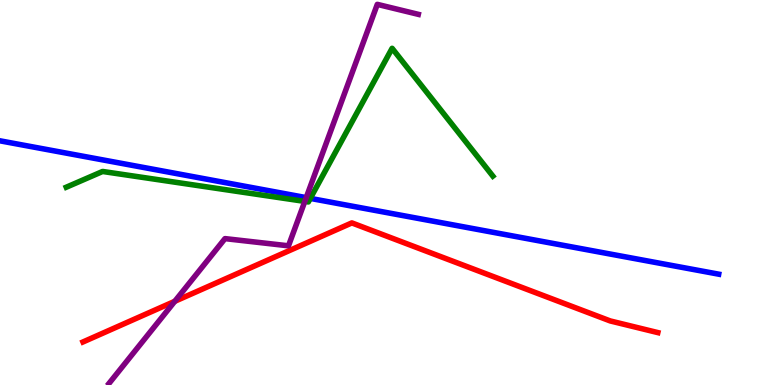[{'lines': ['blue', 'red'], 'intersections': []}, {'lines': ['green', 'red'], 'intersections': []}, {'lines': ['purple', 'red'], 'intersections': [{'x': 2.26, 'y': 2.17}]}, {'lines': ['blue', 'green'], 'intersections': [{'x': 4.0, 'y': 4.85}]}, {'lines': ['blue', 'purple'], 'intersections': [{'x': 3.95, 'y': 4.87}]}, {'lines': ['green', 'purple'], 'intersections': [{'x': 3.93, 'y': 4.77}]}]